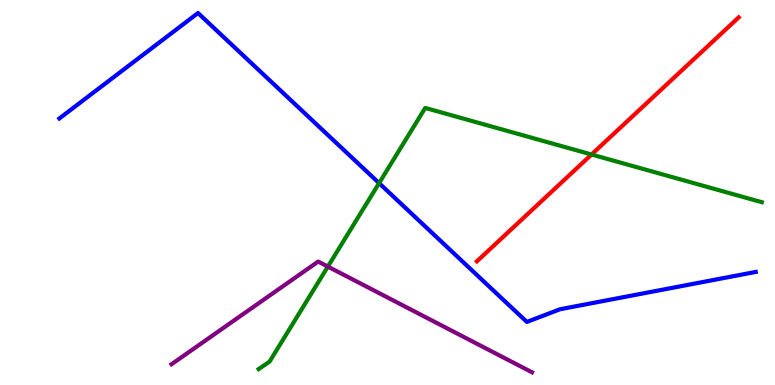[{'lines': ['blue', 'red'], 'intersections': []}, {'lines': ['green', 'red'], 'intersections': [{'x': 7.63, 'y': 5.99}]}, {'lines': ['purple', 'red'], 'intersections': []}, {'lines': ['blue', 'green'], 'intersections': [{'x': 4.89, 'y': 5.24}]}, {'lines': ['blue', 'purple'], 'intersections': []}, {'lines': ['green', 'purple'], 'intersections': [{'x': 4.23, 'y': 3.08}]}]